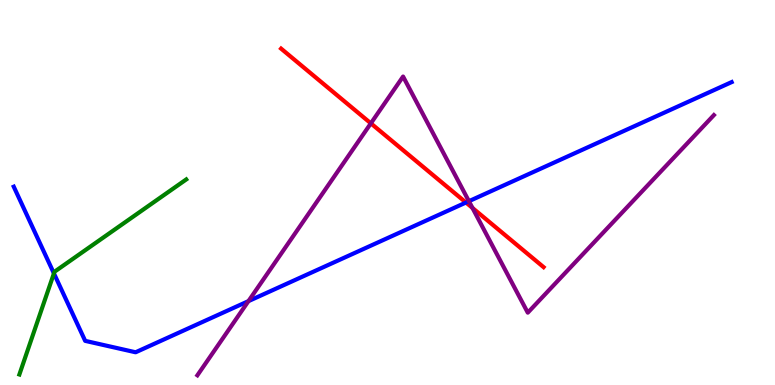[{'lines': ['blue', 'red'], 'intersections': [{'x': 6.01, 'y': 4.74}]}, {'lines': ['green', 'red'], 'intersections': []}, {'lines': ['purple', 'red'], 'intersections': [{'x': 4.79, 'y': 6.8}, {'x': 6.1, 'y': 4.6}]}, {'lines': ['blue', 'green'], 'intersections': [{'x': 0.696, 'y': 2.9}]}, {'lines': ['blue', 'purple'], 'intersections': [{'x': 3.21, 'y': 2.18}, {'x': 6.05, 'y': 4.77}]}, {'lines': ['green', 'purple'], 'intersections': []}]